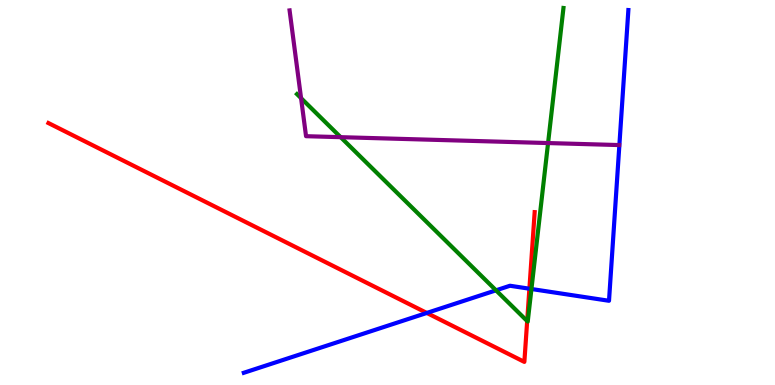[{'lines': ['blue', 'red'], 'intersections': [{'x': 5.51, 'y': 1.87}, {'x': 6.83, 'y': 2.5}]}, {'lines': ['green', 'red'], 'intersections': [{'x': 6.8, 'y': 1.66}]}, {'lines': ['purple', 'red'], 'intersections': []}, {'lines': ['blue', 'green'], 'intersections': [{'x': 6.4, 'y': 2.46}, {'x': 6.86, 'y': 2.49}]}, {'lines': ['blue', 'purple'], 'intersections': []}, {'lines': ['green', 'purple'], 'intersections': [{'x': 3.88, 'y': 7.45}, {'x': 4.4, 'y': 6.44}, {'x': 7.07, 'y': 6.28}]}]